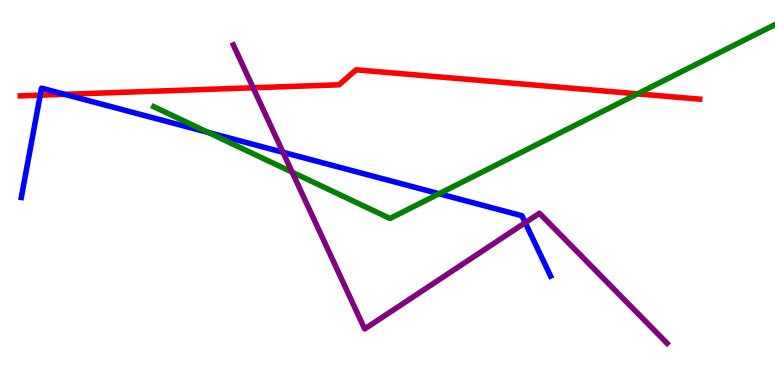[{'lines': ['blue', 'red'], 'intersections': [{'x': 0.519, 'y': 7.53}, {'x': 0.835, 'y': 7.55}]}, {'lines': ['green', 'red'], 'intersections': [{'x': 8.23, 'y': 7.56}]}, {'lines': ['purple', 'red'], 'intersections': [{'x': 3.27, 'y': 7.72}]}, {'lines': ['blue', 'green'], 'intersections': [{'x': 2.69, 'y': 6.56}, {'x': 5.67, 'y': 4.97}]}, {'lines': ['blue', 'purple'], 'intersections': [{'x': 3.65, 'y': 6.04}, {'x': 6.78, 'y': 4.22}]}, {'lines': ['green', 'purple'], 'intersections': [{'x': 3.77, 'y': 5.53}]}]